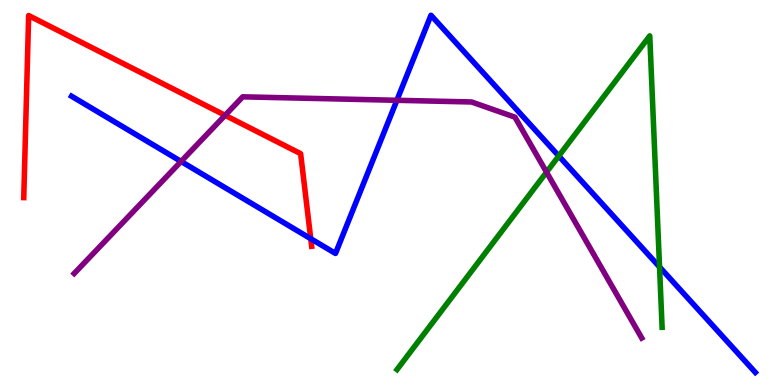[{'lines': ['blue', 'red'], 'intersections': [{'x': 4.01, 'y': 3.8}]}, {'lines': ['green', 'red'], 'intersections': []}, {'lines': ['purple', 'red'], 'intersections': [{'x': 2.9, 'y': 7.0}]}, {'lines': ['blue', 'green'], 'intersections': [{'x': 7.21, 'y': 5.95}, {'x': 8.51, 'y': 3.07}]}, {'lines': ['blue', 'purple'], 'intersections': [{'x': 2.34, 'y': 5.81}, {'x': 5.12, 'y': 7.39}]}, {'lines': ['green', 'purple'], 'intersections': [{'x': 7.05, 'y': 5.53}]}]